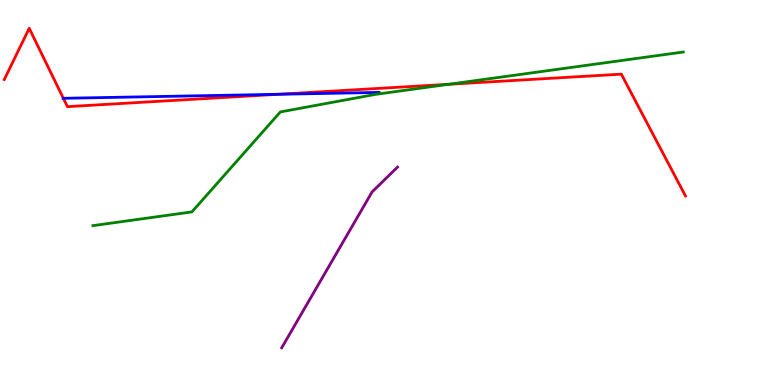[{'lines': ['blue', 'red'], 'intersections': [{'x': 0.818, 'y': 7.45}, {'x': 3.59, 'y': 7.55}]}, {'lines': ['green', 'red'], 'intersections': [{'x': 5.79, 'y': 7.81}]}, {'lines': ['purple', 'red'], 'intersections': []}, {'lines': ['blue', 'green'], 'intersections': []}, {'lines': ['blue', 'purple'], 'intersections': []}, {'lines': ['green', 'purple'], 'intersections': []}]